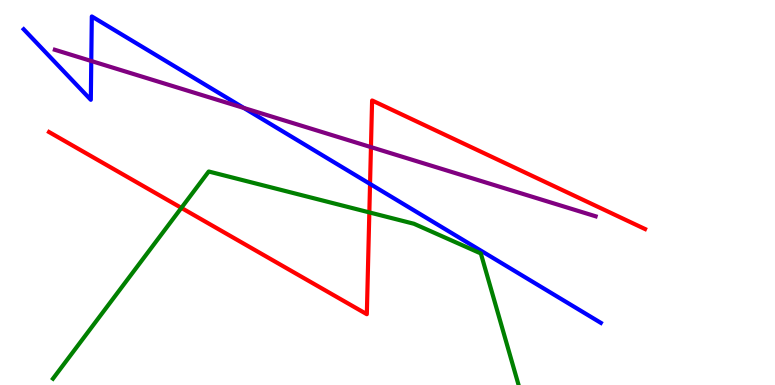[{'lines': ['blue', 'red'], 'intersections': [{'x': 4.77, 'y': 5.22}]}, {'lines': ['green', 'red'], 'intersections': [{'x': 2.34, 'y': 4.6}, {'x': 4.77, 'y': 4.48}]}, {'lines': ['purple', 'red'], 'intersections': [{'x': 4.79, 'y': 6.18}]}, {'lines': ['blue', 'green'], 'intersections': []}, {'lines': ['blue', 'purple'], 'intersections': [{'x': 1.18, 'y': 8.42}, {'x': 3.15, 'y': 7.2}]}, {'lines': ['green', 'purple'], 'intersections': []}]